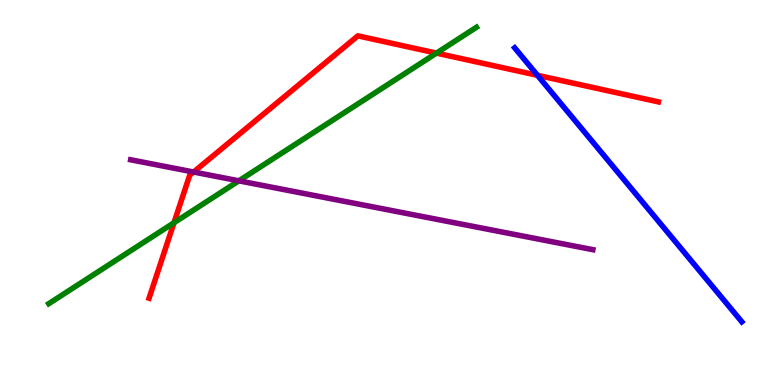[{'lines': ['blue', 'red'], 'intersections': [{'x': 6.94, 'y': 8.04}]}, {'lines': ['green', 'red'], 'intersections': [{'x': 2.25, 'y': 4.21}, {'x': 5.63, 'y': 8.62}]}, {'lines': ['purple', 'red'], 'intersections': [{'x': 2.5, 'y': 5.53}]}, {'lines': ['blue', 'green'], 'intersections': []}, {'lines': ['blue', 'purple'], 'intersections': []}, {'lines': ['green', 'purple'], 'intersections': [{'x': 3.08, 'y': 5.3}]}]